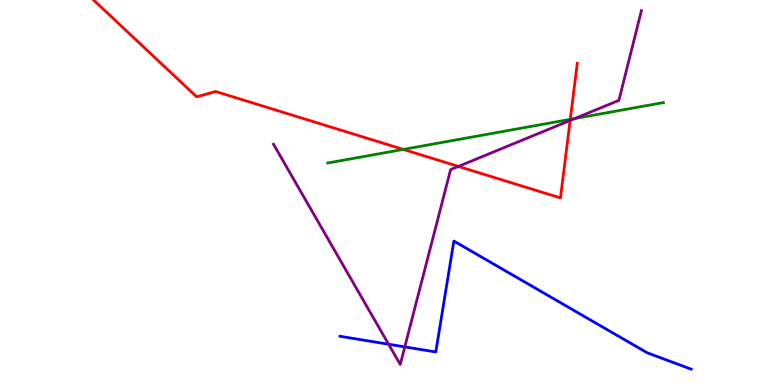[{'lines': ['blue', 'red'], 'intersections': []}, {'lines': ['green', 'red'], 'intersections': [{'x': 5.2, 'y': 6.12}, {'x': 7.36, 'y': 6.9}]}, {'lines': ['purple', 'red'], 'intersections': [{'x': 5.91, 'y': 5.68}, {'x': 7.36, 'y': 6.87}]}, {'lines': ['blue', 'green'], 'intersections': []}, {'lines': ['blue', 'purple'], 'intersections': [{'x': 5.01, 'y': 1.06}, {'x': 5.22, 'y': 0.99}]}, {'lines': ['green', 'purple'], 'intersections': [{'x': 7.42, 'y': 6.92}]}]